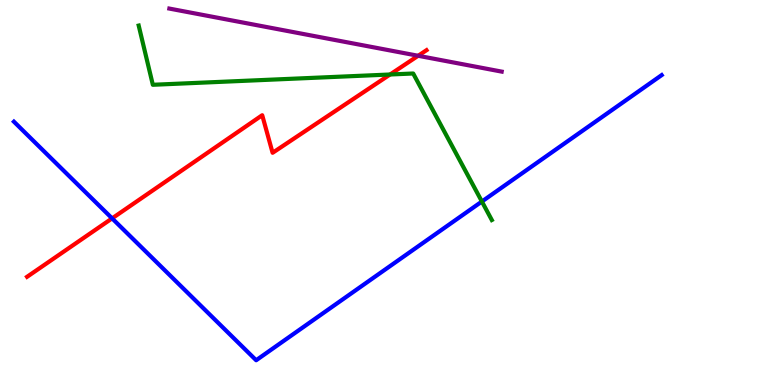[{'lines': ['blue', 'red'], 'intersections': [{'x': 1.45, 'y': 4.33}]}, {'lines': ['green', 'red'], 'intersections': [{'x': 5.03, 'y': 8.06}]}, {'lines': ['purple', 'red'], 'intersections': [{'x': 5.4, 'y': 8.55}]}, {'lines': ['blue', 'green'], 'intersections': [{'x': 6.22, 'y': 4.77}]}, {'lines': ['blue', 'purple'], 'intersections': []}, {'lines': ['green', 'purple'], 'intersections': []}]